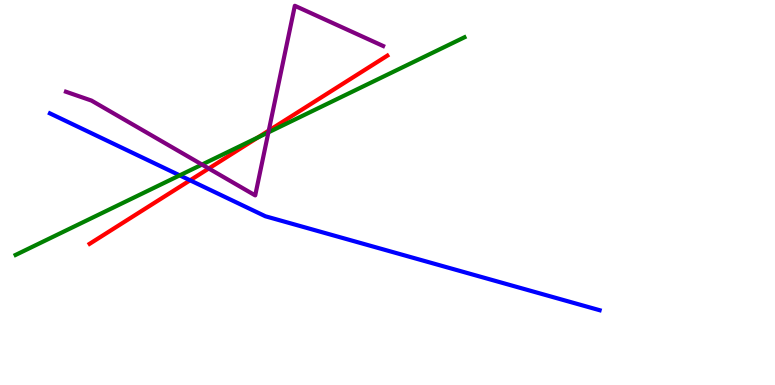[{'lines': ['blue', 'red'], 'intersections': [{'x': 2.45, 'y': 5.32}]}, {'lines': ['green', 'red'], 'intersections': [{'x': 3.33, 'y': 6.43}]}, {'lines': ['purple', 'red'], 'intersections': [{'x': 2.69, 'y': 5.62}, {'x': 3.47, 'y': 6.61}]}, {'lines': ['blue', 'green'], 'intersections': [{'x': 2.32, 'y': 5.45}]}, {'lines': ['blue', 'purple'], 'intersections': []}, {'lines': ['green', 'purple'], 'intersections': [{'x': 2.61, 'y': 5.73}, {'x': 3.46, 'y': 6.56}]}]